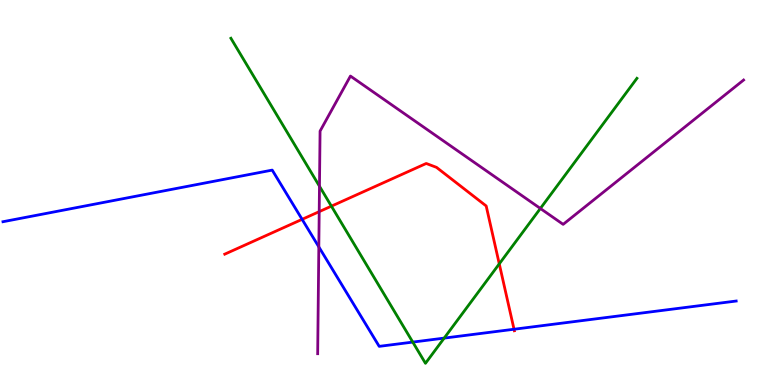[{'lines': ['blue', 'red'], 'intersections': [{'x': 3.9, 'y': 4.3}, {'x': 6.63, 'y': 1.45}]}, {'lines': ['green', 'red'], 'intersections': [{'x': 4.28, 'y': 4.65}, {'x': 6.44, 'y': 3.15}]}, {'lines': ['purple', 'red'], 'intersections': [{'x': 4.12, 'y': 4.5}]}, {'lines': ['blue', 'green'], 'intersections': [{'x': 5.33, 'y': 1.11}, {'x': 5.73, 'y': 1.22}]}, {'lines': ['blue', 'purple'], 'intersections': [{'x': 4.11, 'y': 3.59}]}, {'lines': ['green', 'purple'], 'intersections': [{'x': 4.12, 'y': 5.16}, {'x': 6.97, 'y': 4.59}]}]